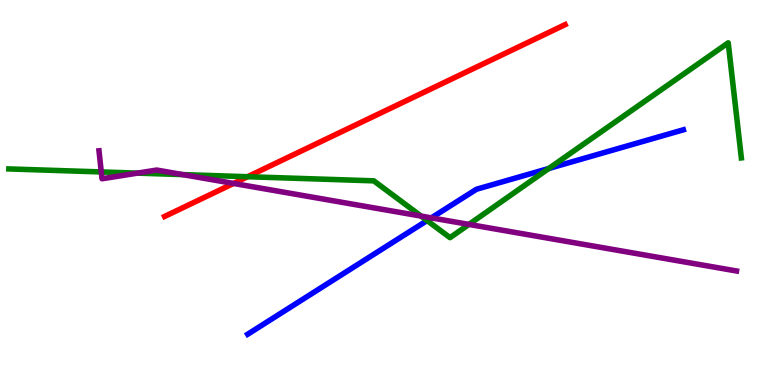[{'lines': ['blue', 'red'], 'intersections': []}, {'lines': ['green', 'red'], 'intersections': [{'x': 3.19, 'y': 5.41}]}, {'lines': ['purple', 'red'], 'intersections': [{'x': 3.01, 'y': 5.24}]}, {'lines': ['blue', 'green'], 'intersections': [{'x': 5.51, 'y': 4.27}, {'x': 7.08, 'y': 5.62}]}, {'lines': ['blue', 'purple'], 'intersections': [{'x': 5.57, 'y': 4.34}]}, {'lines': ['green', 'purple'], 'intersections': [{'x': 1.31, 'y': 5.53}, {'x': 1.77, 'y': 5.5}, {'x': 2.36, 'y': 5.46}, {'x': 5.43, 'y': 4.39}, {'x': 6.05, 'y': 4.17}]}]